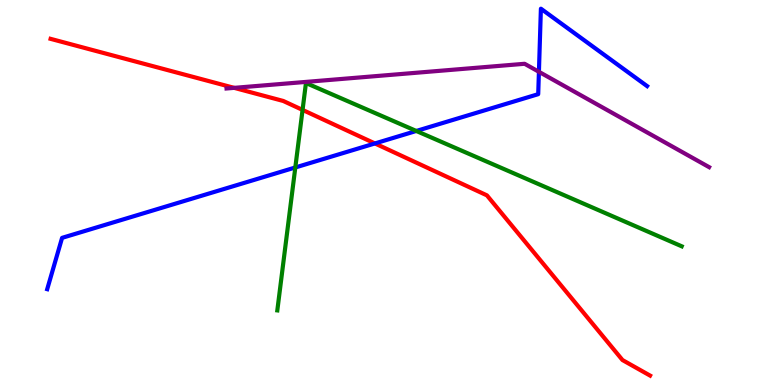[{'lines': ['blue', 'red'], 'intersections': [{'x': 4.84, 'y': 6.27}]}, {'lines': ['green', 'red'], 'intersections': [{'x': 3.9, 'y': 7.15}]}, {'lines': ['purple', 'red'], 'intersections': [{'x': 3.02, 'y': 7.72}]}, {'lines': ['blue', 'green'], 'intersections': [{'x': 3.81, 'y': 5.65}, {'x': 5.37, 'y': 6.6}]}, {'lines': ['blue', 'purple'], 'intersections': [{'x': 6.95, 'y': 8.14}]}, {'lines': ['green', 'purple'], 'intersections': []}]